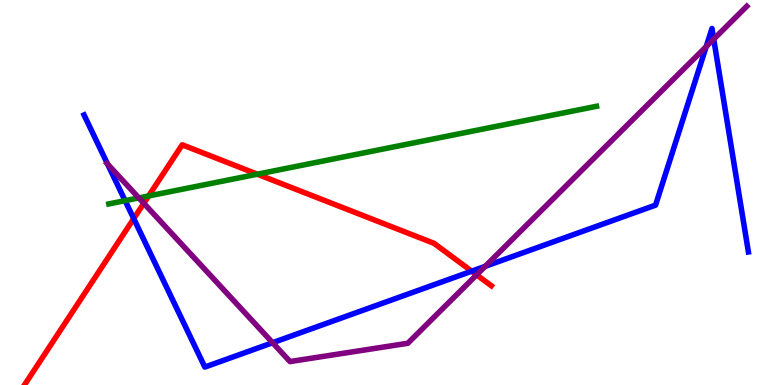[{'lines': ['blue', 'red'], 'intersections': [{'x': 1.73, 'y': 4.32}, {'x': 6.09, 'y': 2.96}]}, {'lines': ['green', 'red'], 'intersections': [{'x': 1.92, 'y': 4.91}, {'x': 3.32, 'y': 5.48}]}, {'lines': ['purple', 'red'], 'intersections': [{'x': 1.86, 'y': 4.72}, {'x': 6.15, 'y': 2.86}]}, {'lines': ['blue', 'green'], 'intersections': [{'x': 1.61, 'y': 4.79}]}, {'lines': ['blue', 'purple'], 'intersections': [{'x': 1.39, 'y': 5.74}, {'x': 3.52, 'y': 1.1}, {'x': 6.26, 'y': 3.08}, {'x': 9.11, 'y': 8.79}, {'x': 9.21, 'y': 8.98}]}, {'lines': ['green', 'purple'], 'intersections': [{'x': 1.79, 'y': 4.86}]}]